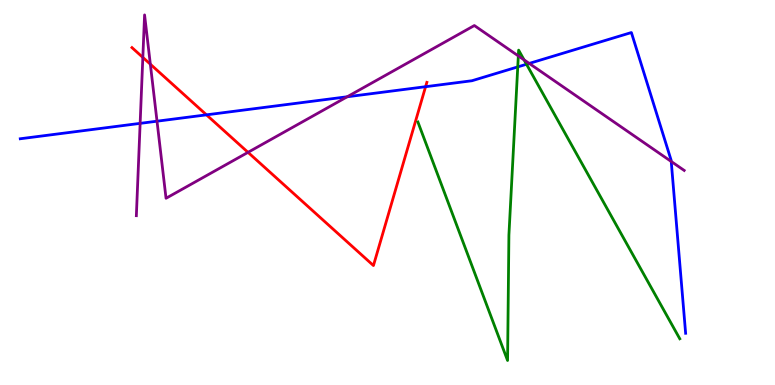[{'lines': ['blue', 'red'], 'intersections': [{'x': 2.66, 'y': 7.02}, {'x': 5.49, 'y': 7.75}]}, {'lines': ['green', 'red'], 'intersections': []}, {'lines': ['purple', 'red'], 'intersections': [{'x': 1.84, 'y': 8.51}, {'x': 1.94, 'y': 8.33}, {'x': 3.2, 'y': 6.04}]}, {'lines': ['blue', 'green'], 'intersections': [{'x': 6.68, 'y': 8.26}, {'x': 6.79, 'y': 8.33}]}, {'lines': ['blue', 'purple'], 'intersections': [{'x': 1.81, 'y': 6.8}, {'x': 2.03, 'y': 6.85}, {'x': 4.48, 'y': 7.49}, {'x': 6.83, 'y': 8.35}, {'x': 8.66, 'y': 5.81}]}, {'lines': ['green', 'purple'], 'intersections': [{'x': 6.69, 'y': 8.55}, {'x': 6.76, 'y': 8.45}]}]